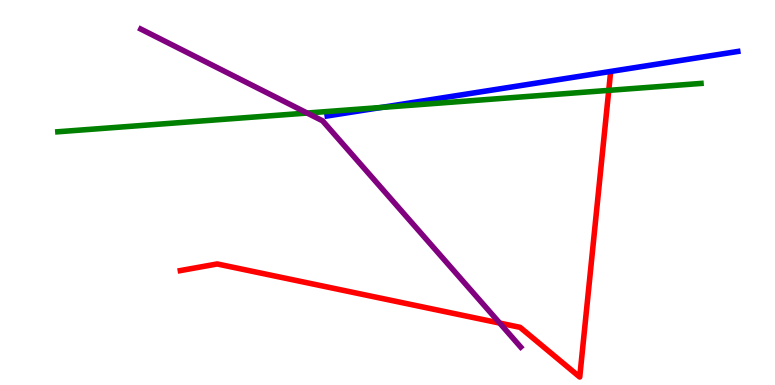[{'lines': ['blue', 'red'], 'intersections': []}, {'lines': ['green', 'red'], 'intersections': [{'x': 7.85, 'y': 7.65}]}, {'lines': ['purple', 'red'], 'intersections': [{'x': 6.45, 'y': 1.61}]}, {'lines': ['blue', 'green'], 'intersections': [{'x': 4.92, 'y': 7.21}]}, {'lines': ['blue', 'purple'], 'intersections': []}, {'lines': ['green', 'purple'], 'intersections': [{'x': 3.96, 'y': 7.06}]}]